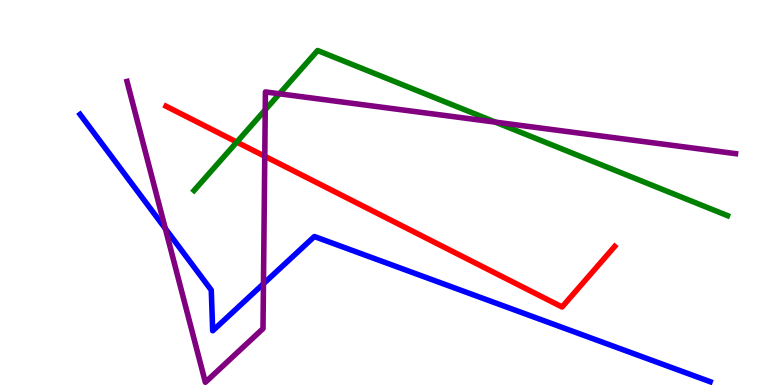[{'lines': ['blue', 'red'], 'intersections': []}, {'lines': ['green', 'red'], 'intersections': [{'x': 3.06, 'y': 6.31}]}, {'lines': ['purple', 'red'], 'intersections': [{'x': 3.42, 'y': 5.94}]}, {'lines': ['blue', 'green'], 'intersections': []}, {'lines': ['blue', 'purple'], 'intersections': [{'x': 2.13, 'y': 4.06}, {'x': 3.4, 'y': 2.63}]}, {'lines': ['green', 'purple'], 'intersections': [{'x': 3.42, 'y': 7.15}, {'x': 3.61, 'y': 7.56}, {'x': 6.39, 'y': 6.83}]}]